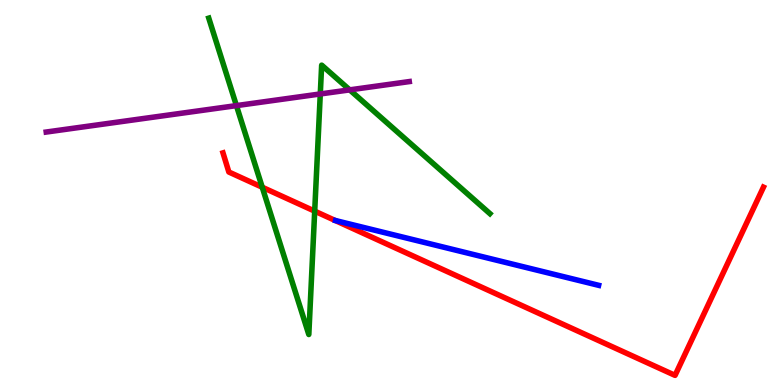[{'lines': ['blue', 'red'], 'intersections': []}, {'lines': ['green', 'red'], 'intersections': [{'x': 3.38, 'y': 5.14}, {'x': 4.06, 'y': 4.52}]}, {'lines': ['purple', 'red'], 'intersections': []}, {'lines': ['blue', 'green'], 'intersections': []}, {'lines': ['blue', 'purple'], 'intersections': []}, {'lines': ['green', 'purple'], 'intersections': [{'x': 3.05, 'y': 7.26}, {'x': 4.13, 'y': 7.56}, {'x': 4.51, 'y': 7.67}]}]